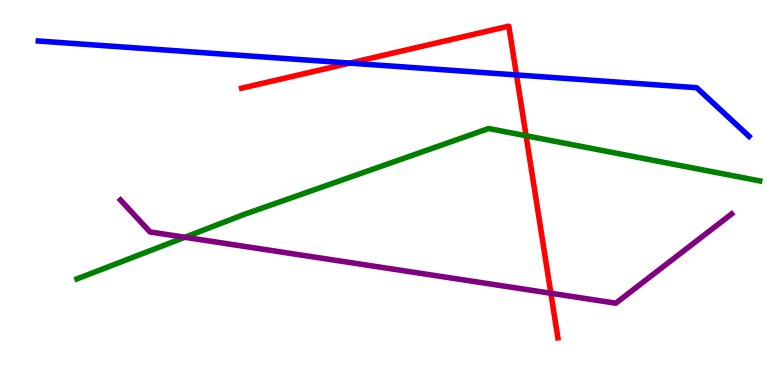[{'lines': ['blue', 'red'], 'intersections': [{'x': 4.51, 'y': 8.36}, {'x': 6.66, 'y': 8.05}]}, {'lines': ['green', 'red'], 'intersections': [{'x': 6.79, 'y': 6.47}]}, {'lines': ['purple', 'red'], 'intersections': [{'x': 7.11, 'y': 2.38}]}, {'lines': ['blue', 'green'], 'intersections': []}, {'lines': ['blue', 'purple'], 'intersections': []}, {'lines': ['green', 'purple'], 'intersections': [{'x': 2.39, 'y': 3.84}]}]